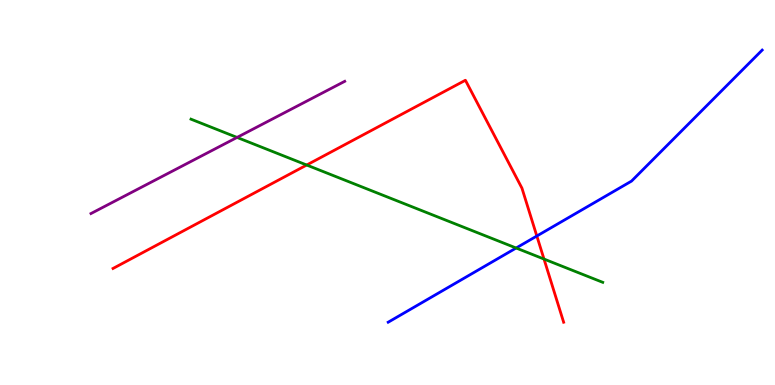[{'lines': ['blue', 'red'], 'intersections': [{'x': 6.93, 'y': 3.87}]}, {'lines': ['green', 'red'], 'intersections': [{'x': 3.96, 'y': 5.71}, {'x': 7.02, 'y': 3.27}]}, {'lines': ['purple', 'red'], 'intersections': []}, {'lines': ['blue', 'green'], 'intersections': [{'x': 6.66, 'y': 3.56}]}, {'lines': ['blue', 'purple'], 'intersections': []}, {'lines': ['green', 'purple'], 'intersections': [{'x': 3.06, 'y': 6.43}]}]